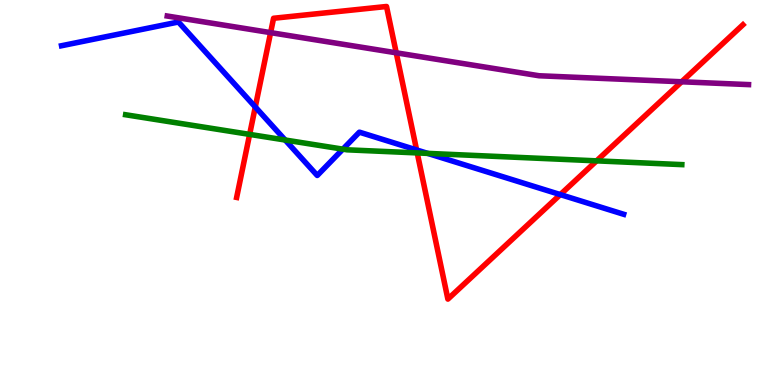[{'lines': ['blue', 'red'], 'intersections': [{'x': 3.29, 'y': 7.22}, {'x': 5.38, 'y': 6.11}, {'x': 7.23, 'y': 4.95}]}, {'lines': ['green', 'red'], 'intersections': [{'x': 3.22, 'y': 6.51}, {'x': 5.38, 'y': 6.03}, {'x': 7.7, 'y': 5.82}]}, {'lines': ['purple', 'red'], 'intersections': [{'x': 3.49, 'y': 9.15}, {'x': 5.11, 'y': 8.63}, {'x': 8.8, 'y': 7.88}]}, {'lines': ['blue', 'green'], 'intersections': [{'x': 3.68, 'y': 6.36}, {'x': 4.42, 'y': 6.13}, {'x': 5.52, 'y': 6.02}]}, {'lines': ['blue', 'purple'], 'intersections': []}, {'lines': ['green', 'purple'], 'intersections': []}]